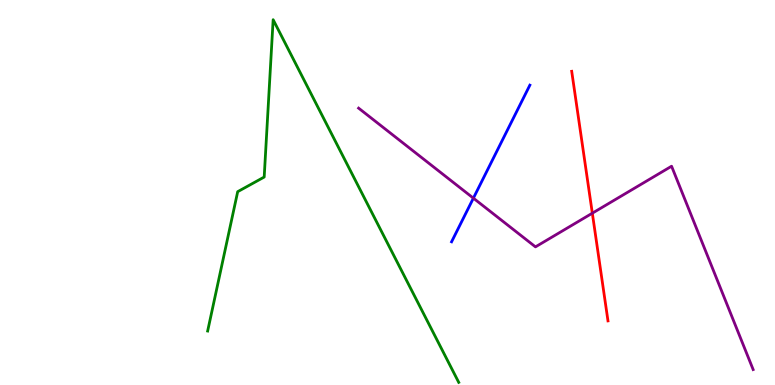[{'lines': ['blue', 'red'], 'intersections': []}, {'lines': ['green', 'red'], 'intersections': []}, {'lines': ['purple', 'red'], 'intersections': [{'x': 7.64, 'y': 4.46}]}, {'lines': ['blue', 'green'], 'intersections': []}, {'lines': ['blue', 'purple'], 'intersections': [{'x': 6.11, 'y': 4.85}]}, {'lines': ['green', 'purple'], 'intersections': []}]